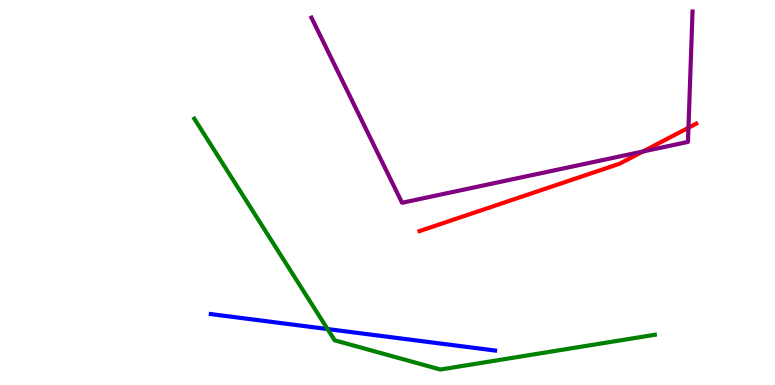[{'lines': ['blue', 'red'], 'intersections': []}, {'lines': ['green', 'red'], 'intersections': []}, {'lines': ['purple', 'red'], 'intersections': [{'x': 8.3, 'y': 6.07}, {'x': 8.88, 'y': 6.68}]}, {'lines': ['blue', 'green'], 'intersections': [{'x': 4.23, 'y': 1.45}]}, {'lines': ['blue', 'purple'], 'intersections': []}, {'lines': ['green', 'purple'], 'intersections': []}]